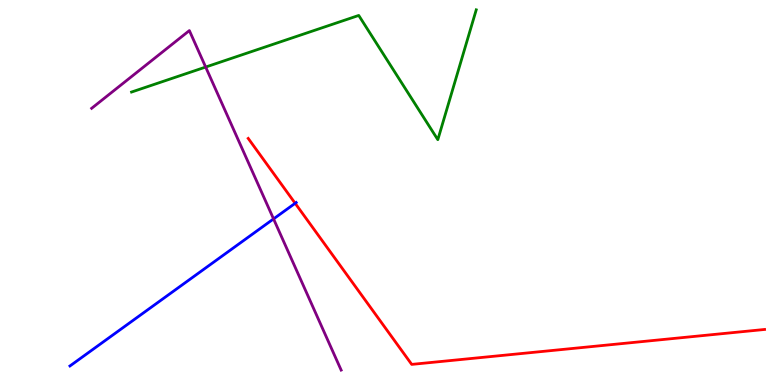[{'lines': ['blue', 'red'], 'intersections': [{'x': 3.81, 'y': 4.72}]}, {'lines': ['green', 'red'], 'intersections': []}, {'lines': ['purple', 'red'], 'intersections': []}, {'lines': ['blue', 'green'], 'intersections': []}, {'lines': ['blue', 'purple'], 'intersections': [{'x': 3.53, 'y': 4.31}]}, {'lines': ['green', 'purple'], 'intersections': [{'x': 2.65, 'y': 8.26}]}]